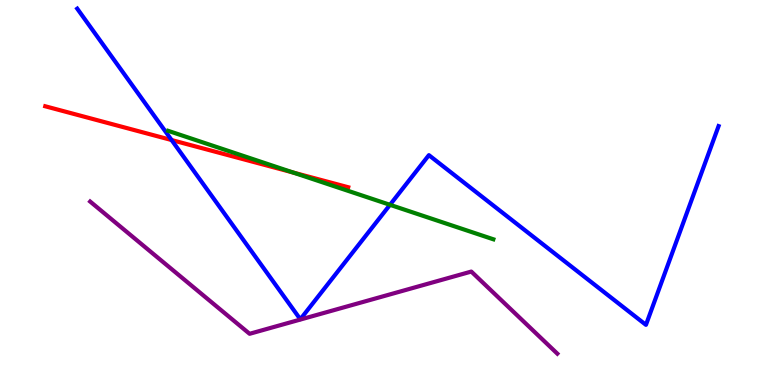[{'lines': ['blue', 'red'], 'intersections': [{'x': 2.21, 'y': 6.36}]}, {'lines': ['green', 'red'], 'intersections': [{'x': 3.78, 'y': 5.52}]}, {'lines': ['purple', 'red'], 'intersections': []}, {'lines': ['blue', 'green'], 'intersections': [{'x': 5.03, 'y': 4.68}]}, {'lines': ['blue', 'purple'], 'intersections': []}, {'lines': ['green', 'purple'], 'intersections': []}]